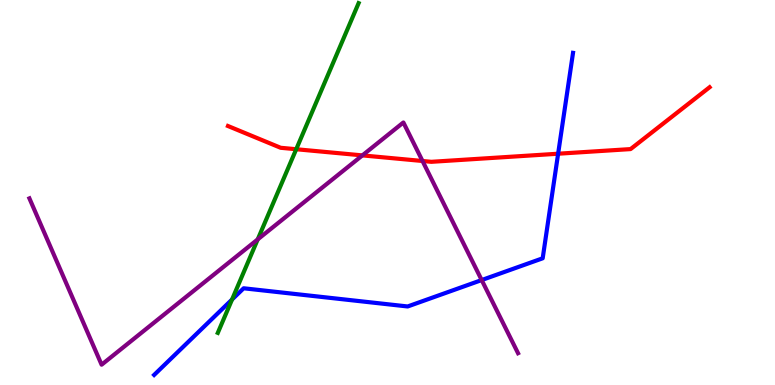[{'lines': ['blue', 'red'], 'intersections': [{'x': 7.2, 'y': 6.01}]}, {'lines': ['green', 'red'], 'intersections': [{'x': 3.82, 'y': 6.12}]}, {'lines': ['purple', 'red'], 'intersections': [{'x': 4.68, 'y': 5.96}, {'x': 5.45, 'y': 5.82}]}, {'lines': ['blue', 'green'], 'intersections': [{'x': 2.99, 'y': 2.22}]}, {'lines': ['blue', 'purple'], 'intersections': [{'x': 6.22, 'y': 2.73}]}, {'lines': ['green', 'purple'], 'intersections': [{'x': 3.33, 'y': 3.78}]}]